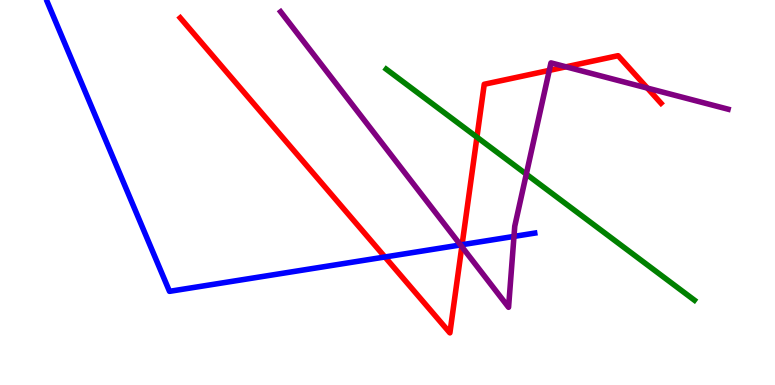[{'lines': ['blue', 'red'], 'intersections': [{'x': 4.97, 'y': 3.33}, {'x': 5.96, 'y': 3.64}]}, {'lines': ['green', 'red'], 'intersections': [{'x': 6.15, 'y': 6.44}]}, {'lines': ['purple', 'red'], 'intersections': [{'x': 5.96, 'y': 3.59}, {'x': 7.09, 'y': 8.17}, {'x': 7.3, 'y': 8.26}, {'x': 8.35, 'y': 7.71}]}, {'lines': ['blue', 'green'], 'intersections': []}, {'lines': ['blue', 'purple'], 'intersections': [{'x': 5.94, 'y': 3.64}, {'x': 6.63, 'y': 3.86}]}, {'lines': ['green', 'purple'], 'intersections': [{'x': 6.79, 'y': 5.48}]}]